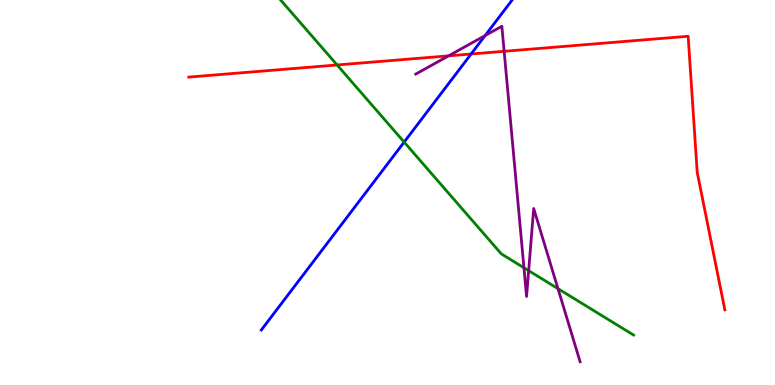[{'lines': ['blue', 'red'], 'intersections': [{'x': 6.08, 'y': 8.6}]}, {'lines': ['green', 'red'], 'intersections': [{'x': 4.35, 'y': 8.31}]}, {'lines': ['purple', 'red'], 'intersections': [{'x': 5.79, 'y': 8.55}, {'x': 6.51, 'y': 8.67}]}, {'lines': ['blue', 'green'], 'intersections': [{'x': 5.21, 'y': 6.31}]}, {'lines': ['blue', 'purple'], 'intersections': [{'x': 6.26, 'y': 9.08}]}, {'lines': ['green', 'purple'], 'intersections': [{'x': 6.76, 'y': 3.04}, {'x': 6.82, 'y': 2.97}, {'x': 7.2, 'y': 2.5}]}]